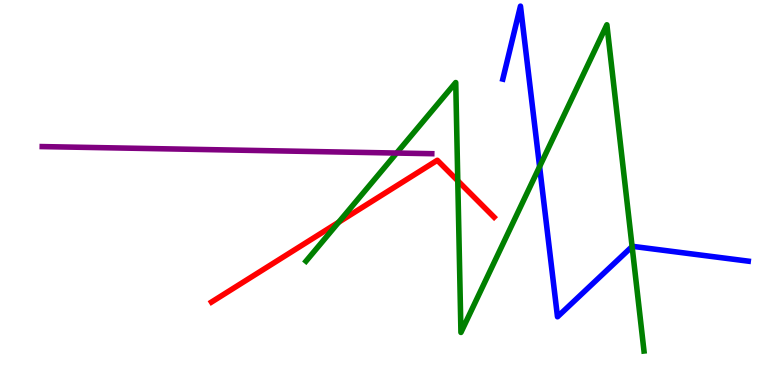[{'lines': ['blue', 'red'], 'intersections': []}, {'lines': ['green', 'red'], 'intersections': [{'x': 4.37, 'y': 4.23}, {'x': 5.91, 'y': 5.3}]}, {'lines': ['purple', 'red'], 'intersections': []}, {'lines': ['blue', 'green'], 'intersections': [{'x': 6.96, 'y': 5.67}, {'x': 8.16, 'y': 3.6}]}, {'lines': ['blue', 'purple'], 'intersections': []}, {'lines': ['green', 'purple'], 'intersections': [{'x': 5.12, 'y': 6.02}]}]